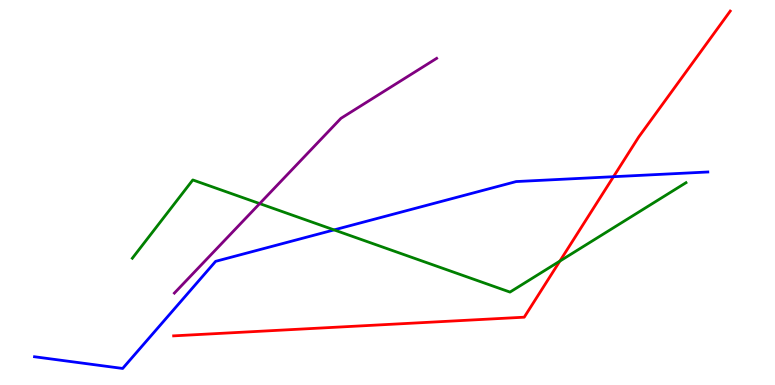[{'lines': ['blue', 'red'], 'intersections': [{'x': 7.92, 'y': 5.41}]}, {'lines': ['green', 'red'], 'intersections': [{'x': 7.22, 'y': 3.22}]}, {'lines': ['purple', 'red'], 'intersections': []}, {'lines': ['blue', 'green'], 'intersections': [{'x': 4.31, 'y': 4.03}]}, {'lines': ['blue', 'purple'], 'intersections': []}, {'lines': ['green', 'purple'], 'intersections': [{'x': 3.35, 'y': 4.71}]}]